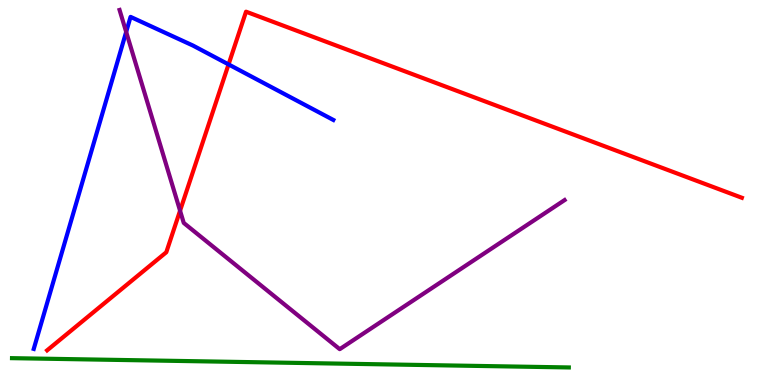[{'lines': ['blue', 'red'], 'intersections': [{'x': 2.95, 'y': 8.33}]}, {'lines': ['green', 'red'], 'intersections': []}, {'lines': ['purple', 'red'], 'intersections': [{'x': 2.32, 'y': 4.53}]}, {'lines': ['blue', 'green'], 'intersections': []}, {'lines': ['blue', 'purple'], 'intersections': [{'x': 1.63, 'y': 9.17}]}, {'lines': ['green', 'purple'], 'intersections': []}]